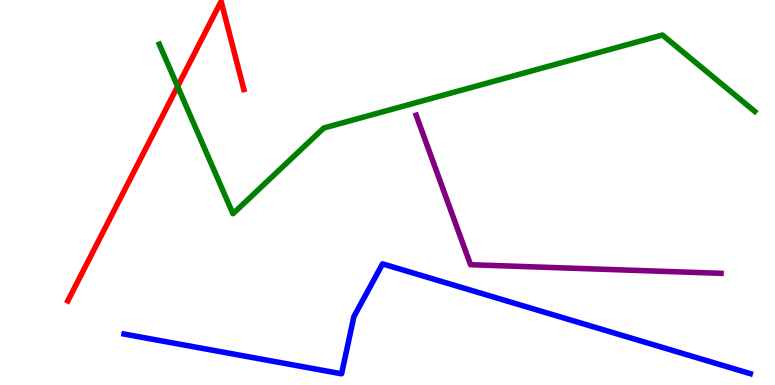[{'lines': ['blue', 'red'], 'intersections': []}, {'lines': ['green', 'red'], 'intersections': [{'x': 2.29, 'y': 7.76}]}, {'lines': ['purple', 'red'], 'intersections': []}, {'lines': ['blue', 'green'], 'intersections': []}, {'lines': ['blue', 'purple'], 'intersections': []}, {'lines': ['green', 'purple'], 'intersections': []}]